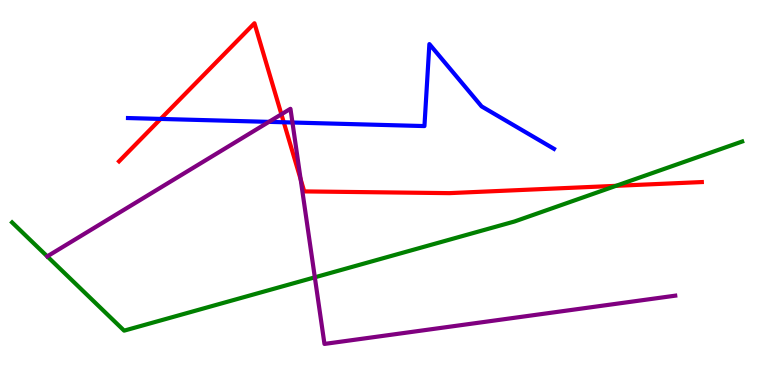[{'lines': ['blue', 'red'], 'intersections': [{'x': 2.07, 'y': 6.91}, {'x': 3.66, 'y': 6.82}]}, {'lines': ['green', 'red'], 'intersections': [{'x': 7.95, 'y': 5.17}]}, {'lines': ['purple', 'red'], 'intersections': [{'x': 3.63, 'y': 7.03}, {'x': 3.88, 'y': 5.34}]}, {'lines': ['blue', 'green'], 'intersections': []}, {'lines': ['blue', 'purple'], 'intersections': [{'x': 3.47, 'y': 6.83}, {'x': 3.77, 'y': 6.82}]}, {'lines': ['green', 'purple'], 'intersections': [{'x': 4.06, 'y': 2.8}]}]